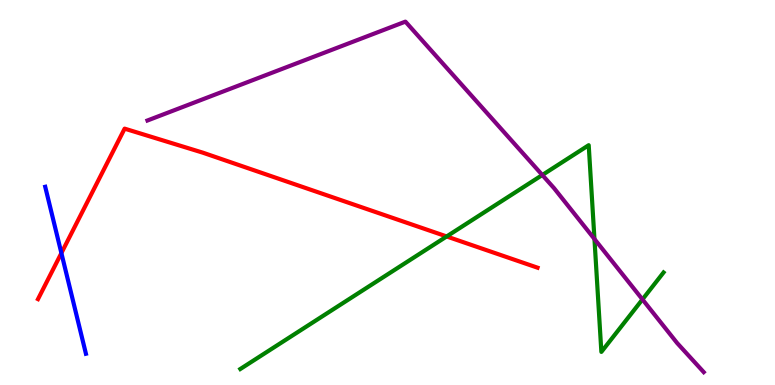[{'lines': ['blue', 'red'], 'intersections': [{'x': 0.792, 'y': 3.43}]}, {'lines': ['green', 'red'], 'intersections': [{'x': 5.76, 'y': 3.86}]}, {'lines': ['purple', 'red'], 'intersections': []}, {'lines': ['blue', 'green'], 'intersections': []}, {'lines': ['blue', 'purple'], 'intersections': []}, {'lines': ['green', 'purple'], 'intersections': [{'x': 7.0, 'y': 5.45}, {'x': 7.67, 'y': 3.79}, {'x': 8.29, 'y': 2.22}]}]